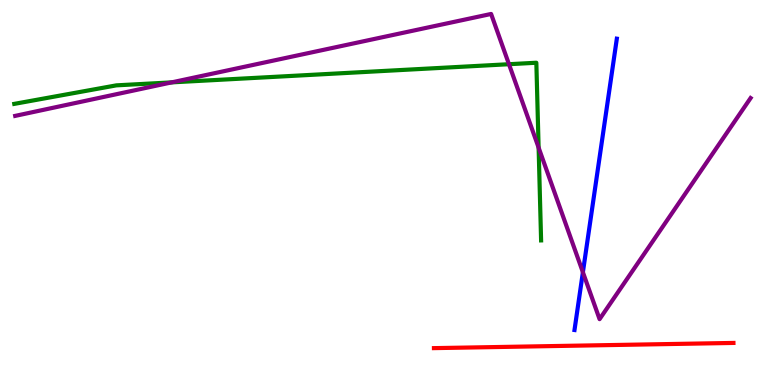[{'lines': ['blue', 'red'], 'intersections': []}, {'lines': ['green', 'red'], 'intersections': []}, {'lines': ['purple', 'red'], 'intersections': []}, {'lines': ['blue', 'green'], 'intersections': []}, {'lines': ['blue', 'purple'], 'intersections': [{'x': 7.52, 'y': 2.93}]}, {'lines': ['green', 'purple'], 'intersections': [{'x': 2.21, 'y': 7.86}, {'x': 6.57, 'y': 8.33}, {'x': 6.95, 'y': 6.17}]}]